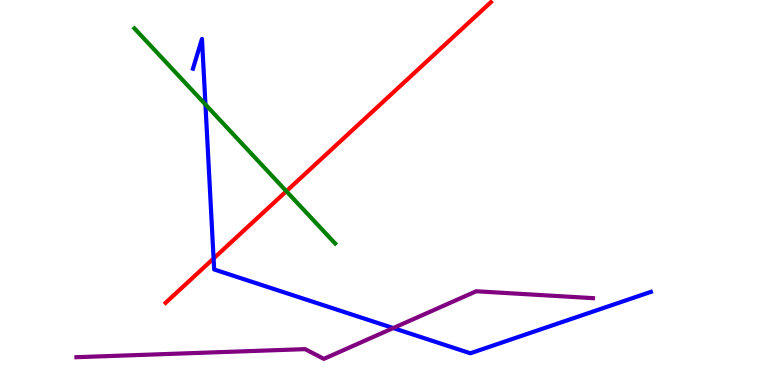[{'lines': ['blue', 'red'], 'intersections': [{'x': 2.76, 'y': 3.29}]}, {'lines': ['green', 'red'], 'intersections': [{'x': 3.7, 'y': 5.03}]}, {'lines': ['purple', 'red'], 'intersections': []}, {'lines': ['blue', 'green'], 'intersections': [{'x': 2.65, 'y': 7.29}]}, {'lines': ['blue', 'purple'], 'intersections': [{'x': 5.07, 'y': 1.48}]}, {'lines': ['green', 'purple'], 'intersections': []}]